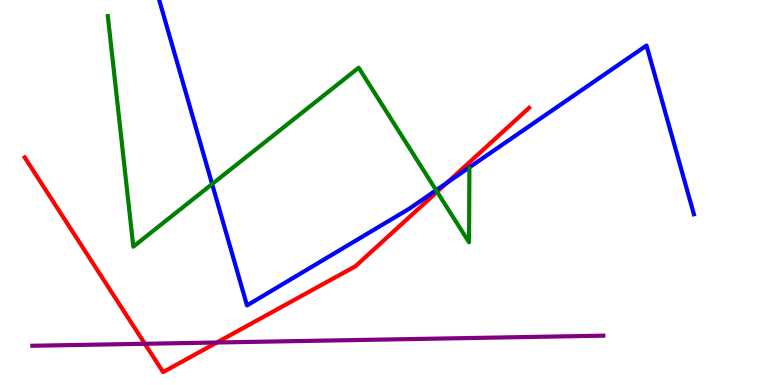[{'lines': ['blue', 'red'], 'intersections': [{'x': 5.77, 'y': 5.25}]}, {'lines': ['green', 'red'], 'intersections': [{'x': 5.64, 'y': 5.02}]}, {'lines': ['purple', 'red'], 'intersections': [{'x': 1.87, 'y': 1.07}, {'x': 2.8, 'y': 1.1}]}, {'lines': ['blue', 'green'], 'intersections': [{'x': 2.74, 'y': 5.22}, {'x': 5.63, 'y': 5.06}]}, {'lines': ['blue', 'purple'], 'intersections': []}, {'lines': ['green', 'purple'], 'intersections': []}]